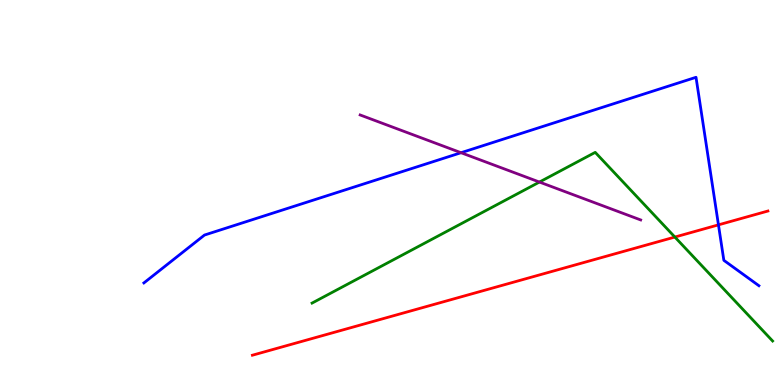[{'lines': ['blue', 'red'], 'intersections': [{'x': 9.27, 'y': 4.16}]}, {'lines': ['green', 'red'], 'intersections': [{'x': 8.71, 'y': 3.84}]}, {'lines': ['purple', 'red'], 'intersections': []}, {'lines': ['blue', 'green'], 'intersections': []}, {'lines': ['blue', 'purple'], 'intersections': [{'x': 5.95, 'y': 6.03}]}, {'lines': ['green', 'purple'], 'intersections': [{'x': 6.96, 'y': 5.27}]}]